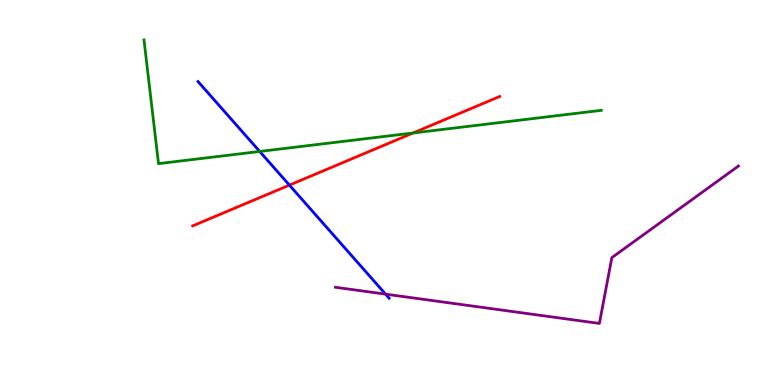[{'lines': ['blue', 'red'], 'intersections': [{'x': 3.73, 'y': 5.19}]}, {'lines': ['green', 'red'], 'intersections': [{'x': 5.33, 'y': 6.55}]}, {'lines': ['purple', 'red'], 'intersections': []}, {'lines': ['blue', 'green'], 'intersections': [{'x': 3.35, 'y': 6.07}]}, {'lines': ['blue', 'purple'], 'intersections': [{'x': 4.98, 'y': 2.36}]}, {'lines': ['green', 'purple'], 'intersections': []}]